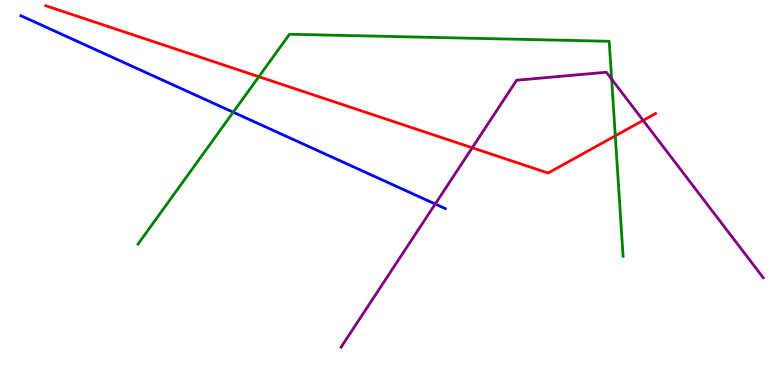[{'lines': ['blue', 'red'], 'intersections': []}, {'lines': ['green', 'red'], 'intersections': [{'x': 3.34, 'y': 8.01}, {'x': 7.94, 'y': 6.47}]}, {'lines': ['purple', 'red'], 'intersections': [{'x': 6.09, 'y': 6.16}, {'x': 8.3, 'y': 6.87}]}, {'lines': ['blue', 'green'], 'intersections': [{'x': 3.01, 'y': 7.09}]}, {'lines': ['blue', 'purple'], 'intersections': [{'x': 5.62, 'y': 4.7}]}, {'lines': ['green', 'purple'], 'intersections': [{'x': 7.89, 'y': 7.94}]}]